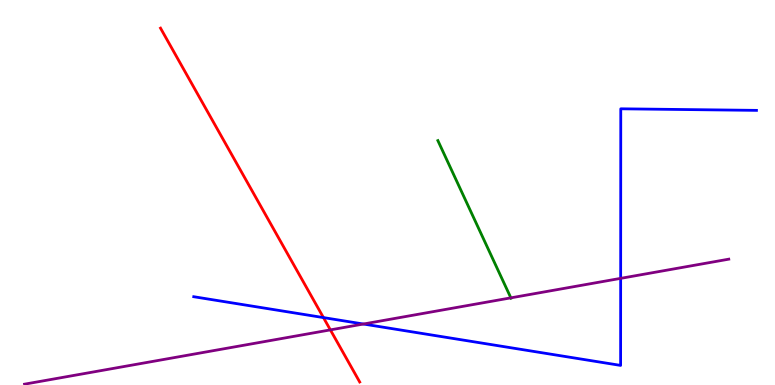[{'lines': ['blue', 'red'], 'intersections': [{'x': 4.17, 'y': 1.75}]}, {'lines': ['green', 'red'], 'intersections': []}, {'lines': ['purple', 'red'], 'intersections': [{'x': 4.26, 'y': 1.43}]}, {'lines': ['blue', 'green'], 'intersections': []}, {'lines': ['blue', 'purple'], 'intersections': [{'x': 4.69, 'y': 1.58}, {'x': 8.01, 'y': 2.77}]}, {'lines': ['green', 'purple'], 'intersections': [{'x': 6.59, 'y': 2.26}]}]